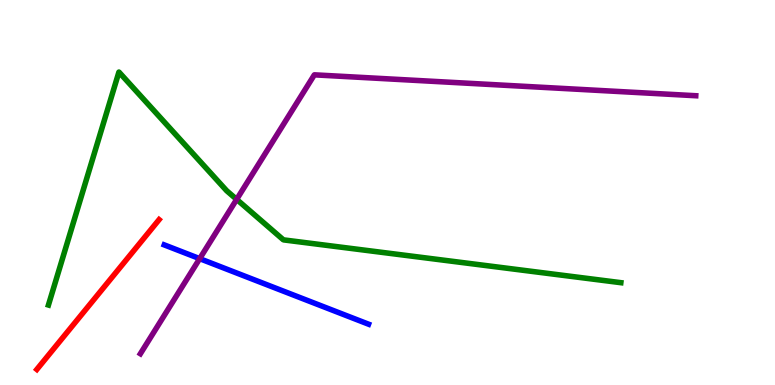[{'lines': ['blue', 'red'], 'intersections': []}, {'lines': ['green', 'red'], 'intersections': []}, {'lines': ['purple', 'red'], 'intersections': []}, {'lines': ['blue', 'green'], 'intersections': []}, {'lines': ['blue', 'purple'], 'intersections': [{'x': 2.58, 'y': 3.28}]}, {'lines': ['green', 'purple'], 'intersections': [{'x': 3.05, 'y': 4.82}]}]